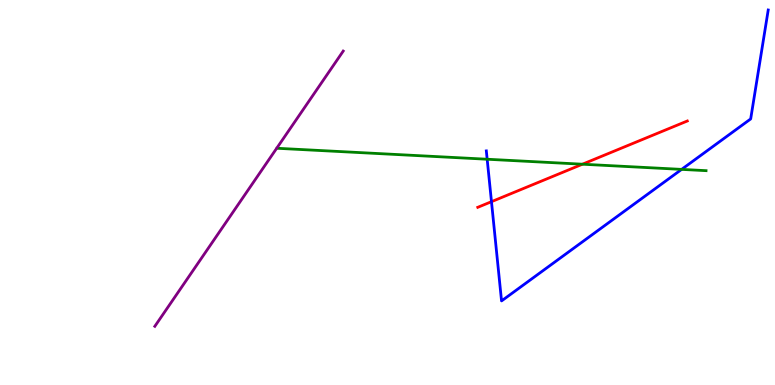[{'lines': ['blue', 'red'], 'intersections': [{'x': 6.34, 'y': 4.76}]}, {'lines': ['green', 'red'], 'intersections': [{'x': 7.52, 'y': 5.73}]}, {'lines': ['purple', 'red'], 'intersections': []}, {'lines': ['blue', 'green'], 'intersections': [{'x': 6.29, 'y': 5.86}, {'x': 8.8, 'y': 5.6}]}, {'lines': ['blue', 'purple'], 'intersections': []}, {'lines': ['green', 'purple'], 'intersections': []}]